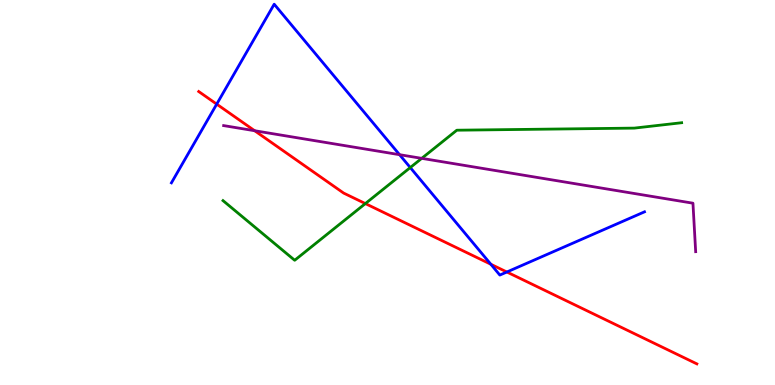[{'lines': ['blue', 'red'], 'intersections': [{'x': 2.8, 'y': 7.3}, {'x': 6.33, 'y': 3.14}, {'x': 6.54, 'y': 2.94}]}, {'lines': ['green', 'red'], 'intersections': [{'x': 4.71, 'y': 4.71}]}, {'lines': ['purple', 'red'], 'intersections': [{'x': 3.29, 'y': 6.6}]}, {'lines': ['blue', 'green'], 'intersections': [{'x': 5.29, 'y': 5.65}]}, {'lines': ['blue', 'purple'], 'intersections': [{'x': 5.16, 'y': 5.98}]}, {'lines': ['green', 'purple'], 'intersections': [{'x': 5.44, 'y': 5.89}]}]